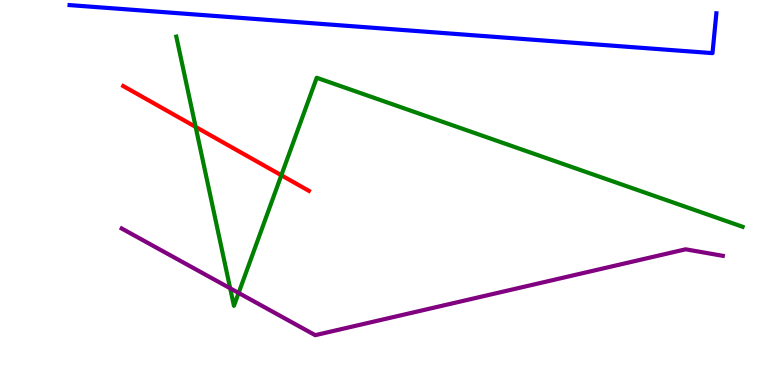[{'lines': ['blue', 'red'], 'intersections': []}, {'lines': ['green', 'red'], 'intersections': [{'x': 2.52, 'y': 6.7}, {'x': 3.63, 'y': 5.45}]}, {'lines': ['purple', 'red'], 'intersections': []}, {'lines': ['blue', 'green'], 'intersections': []}, {'lines': ['blue', 'purple'], 'intersections': []}, {'lines': ['green', 'purple'], 'intersections': [{'x': 2.97, 'y': 2.51}, {'x': 3.08, 'y': 2.39}]}]